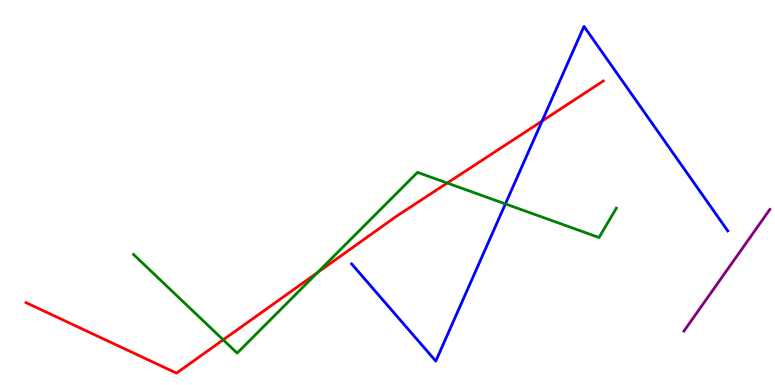[{'lines': ['blue', 'red'], 'intersections': [{'x': 6.99, 'y': 6.86}]}, {'lines': ['green', 'red'], 'intersections': [{'x': 2.88, 'y': 1.17}, {'x': 4.1, 'y': 2.92}, {'x': 5.77, 'y': 5.25}]}, {'lines': ['purple', 'red'], 'intersections': []}, {'lines': ['blue', 'green'], 'intersections': [{'x': 6.52, 'y': 4.7}]}, {'lines': ['blue', 'purple'], 'intersections': []}, {'lines': ['green', 'purple'], 'intersections': []}]